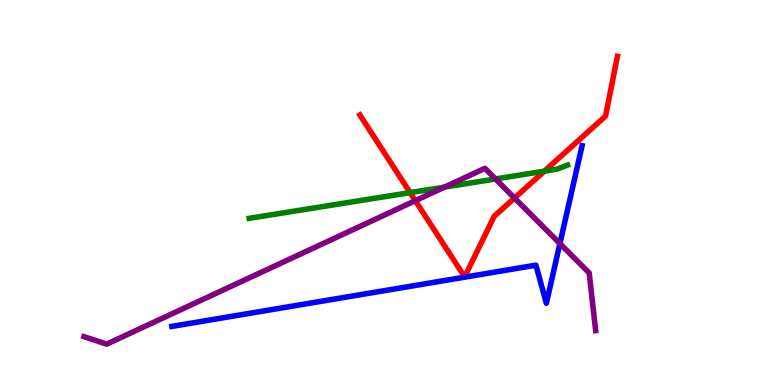[{'lines': ['blue', 'red'], 'intersections': []}, {'lines': ['green', 'red'], 'intersections': [{'x': 5.29, 'y': 5.0}, {'x': 7.02, 'y': 5.55}]}, {'lines': ['purple', 'red'], 'intersections': [{'x': 5.36, 'y': 4.79}, {'x': 6.64, 'y': 4.86}]}, {'lines': ['blue', 'green'], 'intersections': []}, {'lines': ['blue', 'purple'], 'intersections': [{'x': 7.22, 'y': 3.67}]}, {'lines': ['green', 'purple'], 'intersections': [{'x': 5.74, 'y': 5.14}, {'x': 6.39, 'y': 5.35}]}]